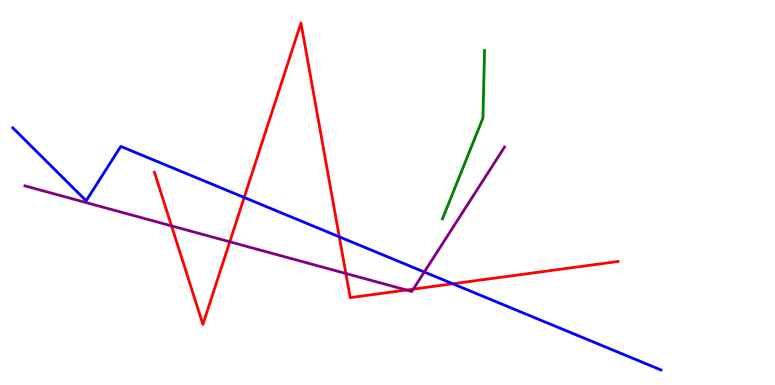[{'lines': ['blue', 'red'], 'intersections': [{'x': 3.15, 'y': 4.87}, {'x': 4.38, 'y': 3.85}, {'x': 5.84, 'y': 2.63}]}, {'lines': ['green', 'red'], 'intersections': []}, {'lines': ['purple', 'red'], 'intersections': [{'x': 2.21, 'y': 4.13}, {'x': 2.96, 'y': 3.72}, {'x': 4.46, 'y': 2.9}, {'x': 5.25, 'y': 2.47}, {'x': 5.33, 'y': 2.49}]}, {'lines': ['blue', 'green'], 'intersections': []}, {'lines': ['blue', 'purple'], 'intersections': [{'x': 5.47, 'y': 2.93}]}, {'lines': ['green', 'purple'], 'intersections': []}]